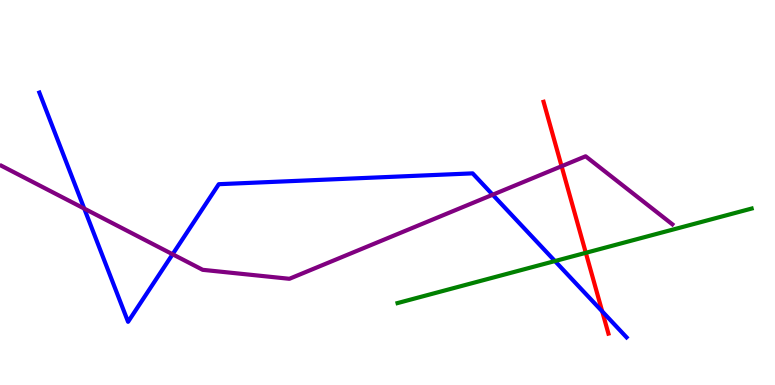[{'lines': ['blue', 'red'], 'intersections': [{'x': 7.77, 'y': 1.91}]}, {'lines': ['green', 'red'], 'intersections': [{'x': 7.56, 'y': 3.43}]}, {'lines': ['purple', 'red'], 'intersections': [{'x': 7.25, 'y': 5.68}]}, {'lines': ['blue', 'green'], 'intersections': [{'x': 7.16, 'y': 3.22}]}, {'lines': ['blue', 'purple'], 'intersections': [{'x': 1.09, 'y': 4.58}, {'x': 2.23, 'y': 3.4}, {'x': 6.36, 'y': 4.94}]}, {'lines': ['green', 'purple'], 'intersections': []}]